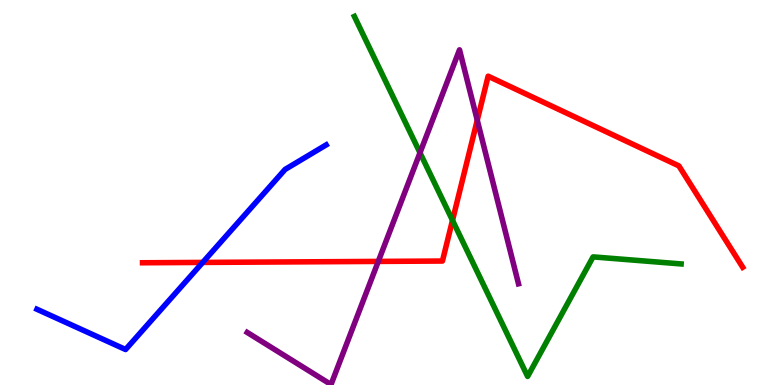[{'lines': ['blue', 'red'], 'intersections': [{'x': 2.62, 'y': 3.18}]}, {'lines': ['green', 'red'], 'intersections': [{'x': 5.84, 'y': 4.28}]}, {'lines': ['purple', 'red'], 'intersections': [{'x': 4.88, 'y': 3.21}, {'x': 6.16, 'y': 6.88}]}, {'lines': ['blue', 'green'], 'intersections': []}, {'lines': ['blue', 'purple'], 'intersections': []}, {'lines': ['green', 'purple'], 'intersections': [{'x': 5.42, 'y': 6.03}]}]